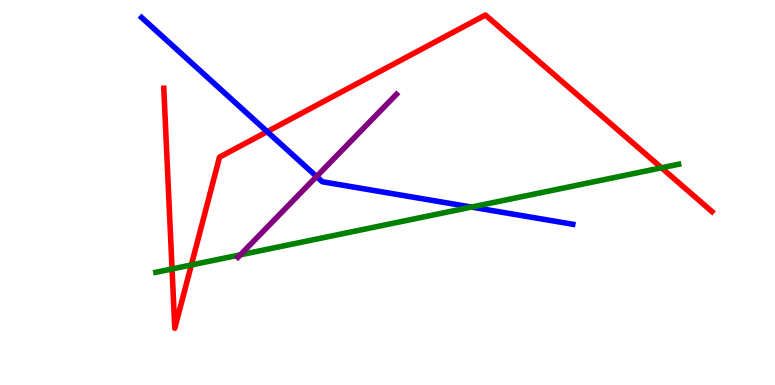[{'lines': ['blue', 'red'], 'intersections': [{'x': 3.45, 'y': 6.58}]}, {'lines': ['green', 'red'], 'intersections': [{'x': 2.22, 'y': 3.01}, {'x': 2.47, 'y': 3.12}, {'x': 8.54, 'y': 5.64}]}, {'lines': ['purple', 'red'], 'intersections': []}, {'lines': ['blue', 'green'], 'intersections': [{'x': 6.08, 'y': 4.62}]}, {'lines': ['blue', 'purple'], 'intersections': [{'x': 4.08, 'y': 5.42}]}, {'lines': ['green', 'purple'], 'intersections': [{'x': 3.1, 'y': 3.38}]}]